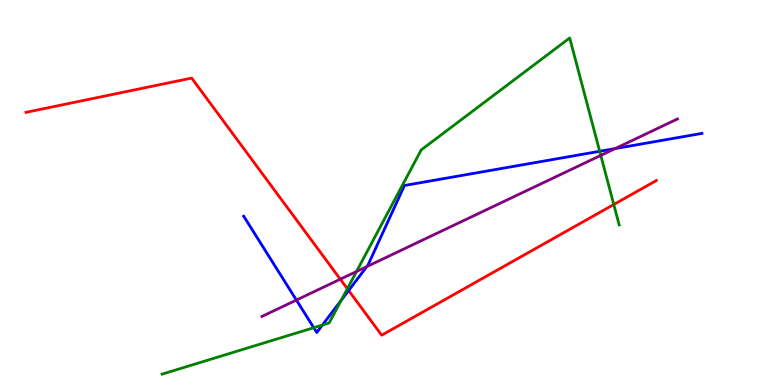[{'lines': ['blue', 'red'], 'intersections': [{'x': 4.5, 'y': 2.45}]}, {'lines': ['green', 'red'], 'intersections': [{'x': 4.48, 'y': 2.5}, {'x': 7.92, 'y': 4.69}]}, {'lines': ['purple', 'red'], 'intersections': [{'x': 4.39, 'y': 2.75}]}, {'lines': ['blue', 'green'], 'intersections': [{'x': 4.05, 'y': 1.49}, {'x': 4.16, 'y': 1.56}, {'x': 4.4, 'y': 2.2}, {'x': 7.74, 'y': 6.07}]}, {'lines': ['blue', 'purple'], 'intersections': [{'x': 3.82, 'y': 2.21}, {'x': 4.73, 'y': 3.08}, {'x': 7.94, 'y': 6.14}]}, {'lines': ['green', 'purple'], 'intersections': [{'x': 4.6, 'y': 2.95}, {'x': 7.75, 'y': 5.96}]}]